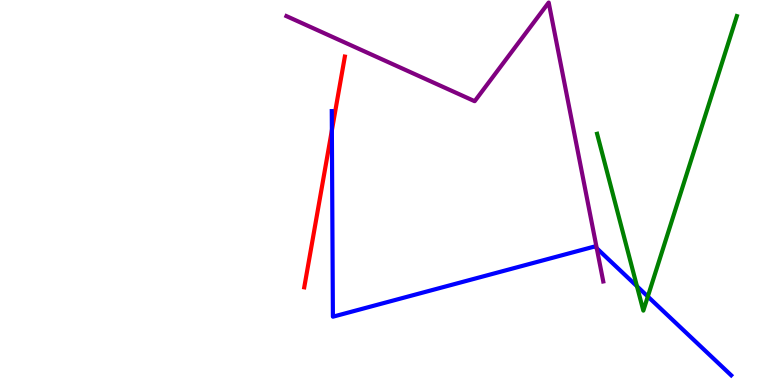[{'lines': ['blue', 'red'], 'intersections': [{'x': 4.28, 'y': 6.61}]}, {'lines': ['green', 'red'], 'intersections': []}, {'lines': ['purple', 'red'], 'intersections': []}, {'lines': ['blue', 'green'], 'intersections': [{'x': 8.22, 'y': 2.57}, {'x': 8.36, 'y': 2.3}]}, {'lines': ['blue', 'purple'], 'intersections': [{'x': 7.7, 'y': 3.55}]}, {'lines': ['green', 'purple'], 'intersections': []}]